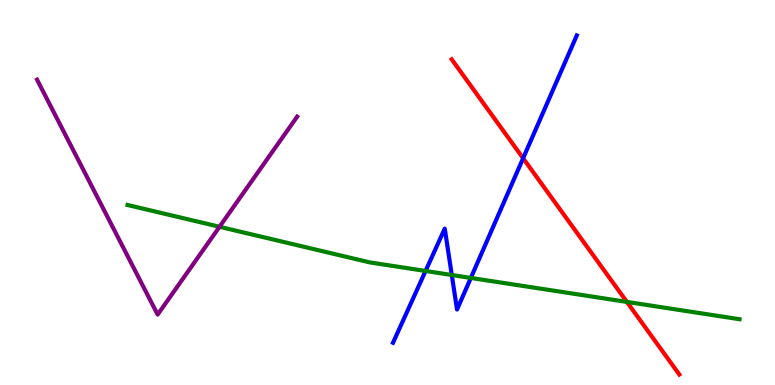[{'lines': ['blue', 'red'], 'intersections': [{'x': 6.75, 'y': 5.89}]}, {'lines': ['green', 'red'], 'intersections': [{'x': 8.09, 'y': 2.16}]}, {'lines': ['purple', 'red'], 'intersections': []}, {'lines': ['blue', 'green'], 'intersections': [{'x': 5.49, 'y': 2.96}, {'x': 5.83, 'y': 2.86}, {'x': 6.08, 'y': 2.78}]}, {'lines': ['blue', 'purple'], 'intersections': []}, {'lines': ['green', 'purple'], 'intersections': [{'x': 2.83, 'y': 4.11}]}]